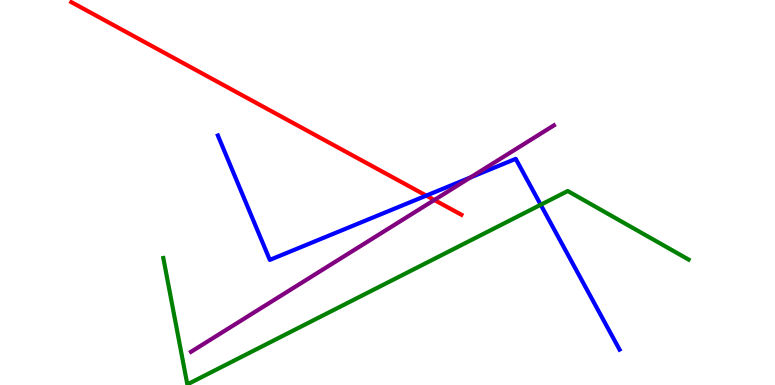[{'lines': ['blue', 'red'], 'intersections': [{'x': 5.5, 'y': 4.92}]}, {'lines': ['green', 'red'], 'intersections': []}, {'lines': ['purple', 'red'], 'intersections': [{'x': 5.6, 'y': 4.81}]}, {'lines': ['blue', 'green'], 'intersections': [{'x': 6.98, 'y': 4.68}]}, {'lines': ['blue', 'purple'], 'intersections': [{'x': 6.07, 'y': 5.39}]}, {'lines': ['green', 'purple'], 'intersections': []}]